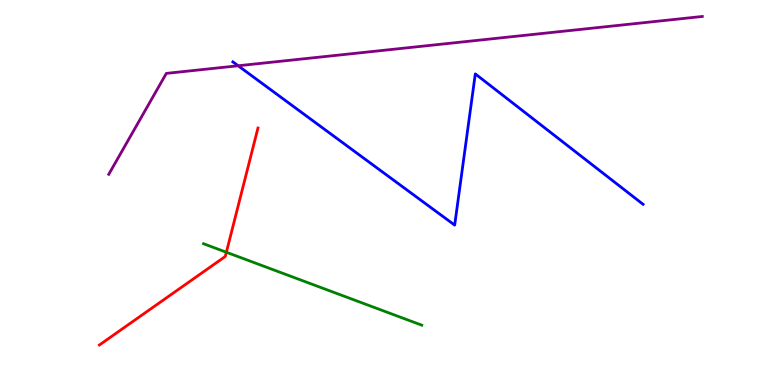[{'lines': ['blue', 'red'], 'intersections': []}, {'lines': ['green', 'red'], 'intersections': [{'x': 2.92, 'y': 3.45}]}, {'lines': ['purple', 'red'], 'intersections': []}, {'lines': ['blue', 'green'], 'intersections': []}, {'lines': ['blue', 'purple'], 'intersections': [{'x': 3.07, 'y': 8.29}]}, {'lines': ['green', 'purple'], 'intersections': []}]